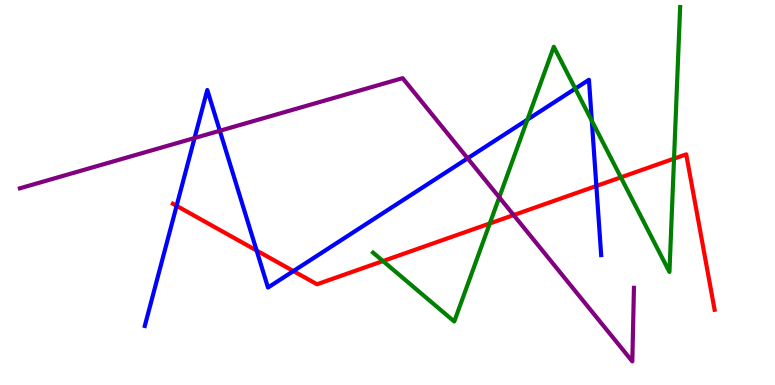[{'lines': ['blue', 'red'], 'intersections': [{'x': 2.28, 'y': 4.65}, {'x': 3.31, 'y': 3.49}, {'x': 3.79, 'y': 2.96}, {'x': 7.69, 'y': 5.17}]}, {'lines': ['green', 'red'], 'intersections': [{'x': 4.94, 'y': 3.22}, {'x': 6.32, 'y': 4.2}, {'x': 8.01, 'y': 5.39}, {'x': 8.7, 'y': 5.88}]}, {'lines': ['purple', 'red'], 'intersections': [{'x': 6.63, 'y': 4.41}]}, {'lines': ['blue', 'green'], 'intersections': [{'x': 6.81, 'y': 6.89}, {'x': 7.42, 'y': 7.7}, {'x': 7.64, 'y': 6.86}]}, {'lines': ['blue', 'purple'], 'intersections': [{'x': 2.51, 'y': 6.41}, {'x': 2.84, 'y': 6.6}, {'x': 6.03, 'y': 5.89}]}, {'lines': ['green', 'purple'], 'intersections': [{'x': 6.44, 'y': 4.87}]}]